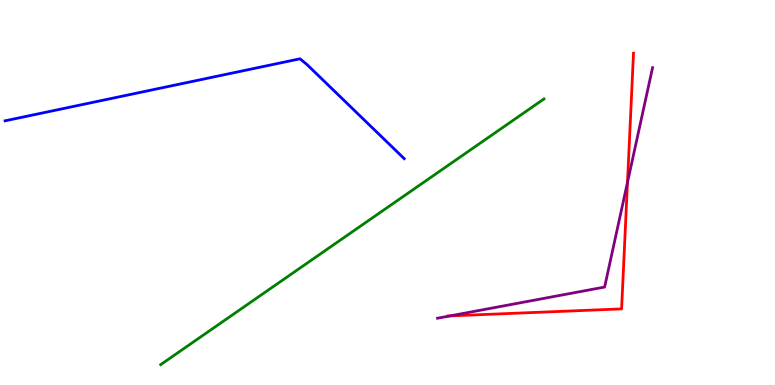[{'lines': ['blue', 'red'], 'intersections': []}, {'lines': ['green', 'red'], 'intersections': []}, {'lines': ['purple', 'red'], 'intersections': [{'x': 5.8, 'y': 1.79}, {'x': 8.1, 'y': 5.26}]}, {'lines': ['blue', 'green'], 'intersections': []}, {'lines': ['blue', 'purple'], 'intersections': []}, {'lines': ['green', 'purple'], 'intersections': []}]